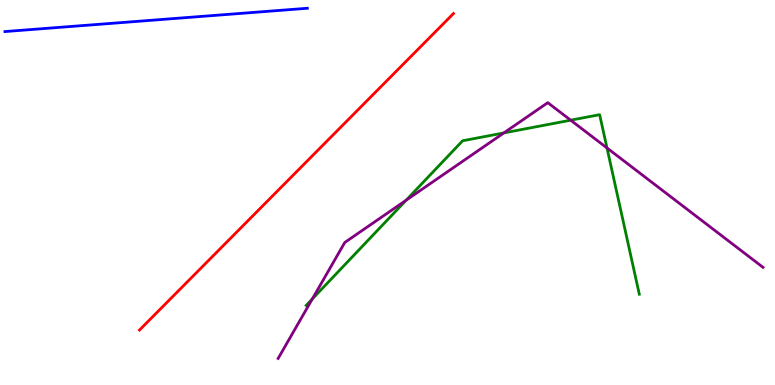[{'lines': ['blue', 'red'], 'intersections': []}, {'lines': ['green', 'red'], 'intersections': []}, {'lines': ['purple', 'red'], 'intersections': []}, {'lines': ['blue', 'green'], 'intersections': []}, {'lines': ['blue', 'purple'], 'intersections': []}, {'lines': ['green', 'purple'], 'intersections': [{'x': 4.03, 'y': 2.24}, {'x': 5.24, 'y': 4.8}, {'x': 6.5, 'y': 6.55}, {'x': 7.36, 'y': 6.88}, {'x': 7.83, 'y': 6.16}]}]